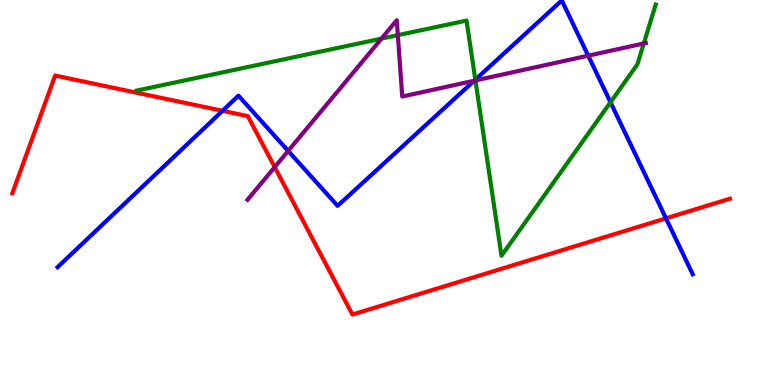[{'lines': ['blue', 'red'], 'intersections': [{'x': 2.87, 'y': 7.12}, {'x': 8.59, 'y': 4.33}]}, {'lines': ['green', 'red'], 'intersections': []}, {'lines': ['purple', 'red'], 'intersections': [{'x': 3.54, 'y': 5.66}]}, {'lines': ['blue', 'green'], 'intersections': [{'x': 6.13, 'y': 7.93}, {'x': 7.88, 'y': 7.34}]}, {'lines': ['blue', 'purple'], 'intersections': [{'x': 3.72, 'y': 6.08}, {'x': 6.12, 'y': 7.9}, {'x': 7.59, 'y': 8.55}]}, {'lines': ['green', 'purple'], 'intersections': [{'x': 4.92, 'y': 9.0}, {'x': 5.13, 'y': 9.09}, {'x': 6.13, 'y': 7.91}, {'x': 8.31, 'y': 8.87}]}]